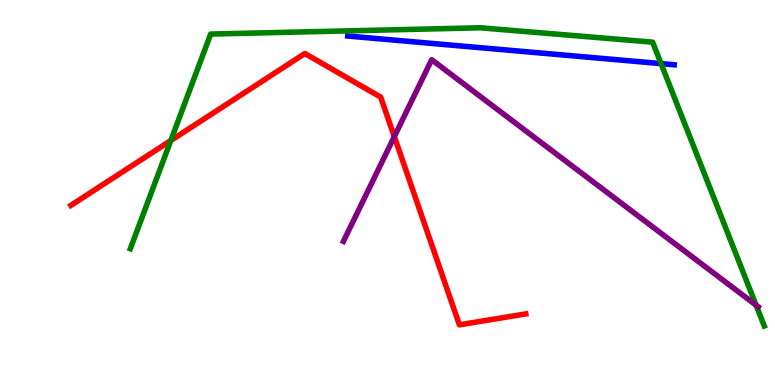[{'lines': ['blue', 'red'], 'intersections': []}, {'lines': ['green', 'red'], 'intersections': [{'x': 2.2, 'y': 6.35}]}, {'lines': ['purple', 'red'], 'intersections': [{'x': 5.09, 'y': 6.45}]}, {'lines': ['blue', 'green'], 'intersections': [{'x': 8.53, 'y': 8.35}]}, {'lines': ['blue', 'purple'], 'intersections': []}, {'lines': ['green', 'purple'], 'intersections': [{'x': 9.76, 'y': 2.07}]}]